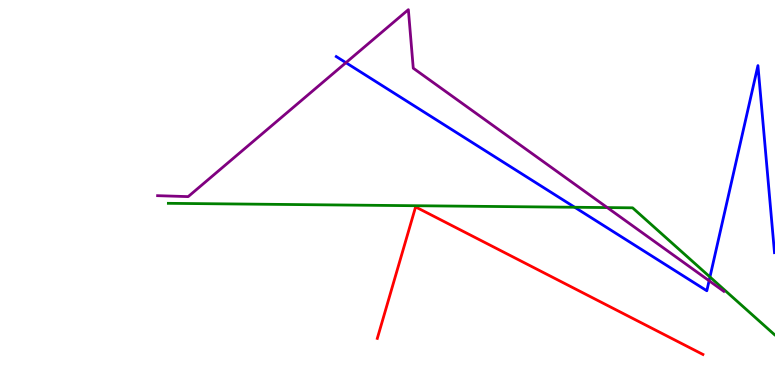[{'lines': ['blue', 'red'], 'intersections': []}, {'lines': ['green', 'red'], 'intersections': []}, {'lines': ['purple', 'red'], 'intersections': []}, {'lines': ['blue', 'green'], 'intersections': [{'x': 7.42, 'y': 4.62}, {'x': 9.16, 'y': 2.81}]}, {'lines': ['blue', 'purple'], 'intersections': [{'x': 4.46, 'y': 8.37}, {'x': 9.15, 'y': 2.71}]}, {'lines': ['green', 'purple'], 'intersections': [{'x': 7.84, 'y': 4.61}]}]